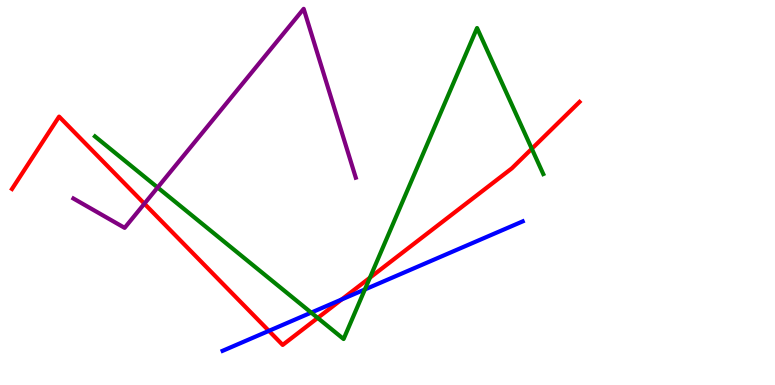[{'lines': ['blue', 'red'], 'intersections': [{'x': 3.47, 'y': 1.41}, {'x': 4.41, 'y': 2.22}]}, {'lines': ['green', 'red'], 'intersections': [{'x': 4.1, 'y': 1.74}, {'x': 4.77, 'y': 2.79}, {'x': 6.86, 'y': 6.14}]}, {'lines': ['purple', 'red'], 'intersections': [{'x': 1.86, 'y': 4.71}]}, {'lines': ['blue', 'green'], 'intersections': [{'x': 4.02, 'y': 1.88}, {'x': 4.71, 'y': 2.48}]}, {'lines': ['blue', 'purple'], 'intersections': []}, {'lines': ['green', 'purple'], 'intersections': [{'x': 2.03, 'y': 5.13}]}]